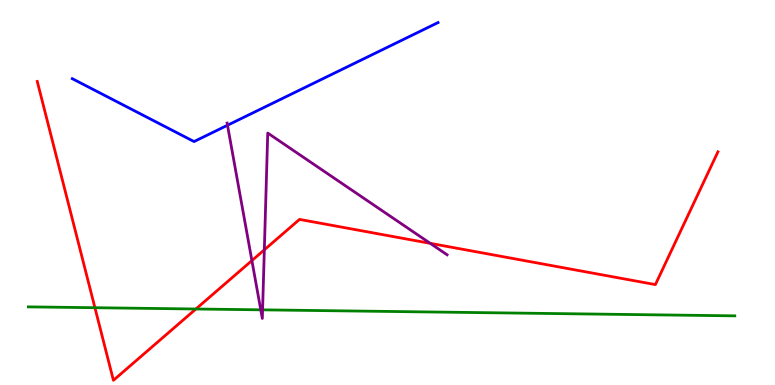[{'lines': ['blue', 'red'], 'intersections': []}, {'lines': ['green', 'red'], 'intersections': [{'x': 1.22, 'y': 2.01}, {'x': 2.53, 'y': 1.97}]}, {'lines': ['purple', 'red'], 'intersections': [{'x': 3.25, 'y': 3.23}, {'x': 3.41, 'y': 3.51}, {'x': 5.55, 'y': 3.68}]}, {'lines': ['blue', 'green'], 'intersections': []}, {'lines': ['blue', 'purple'], 'intersections': [{'x': 2.94, 'y': 6.75}]}, {'lines': ['green', 'purple'], 'intersections': [{'x': 3.36, 'y': 1.95}, {'x': 3.39, 'y': 1.95}]}]